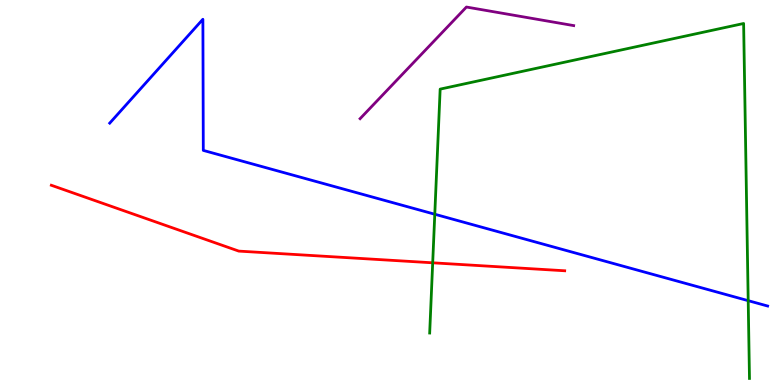[{'lines': ['blue', 'red'], 'intersections': []}, {'lines': ['green', 'red'], 'intersections': [{'x': 5.58, 'y': 3.17}]}, {'lines': ['purple', 'red'], 'intersections': []}, {'lines': ['blue', 'green'], 'intersections': [{'x': 5.61, 'y': 4.44}, {'x': 9.65, 'y': 2.19}]}, {'lines': ['blue', 'purple'], 'intersections': []}, {'lines': ['green', 'purple'], 'intersections': []}]